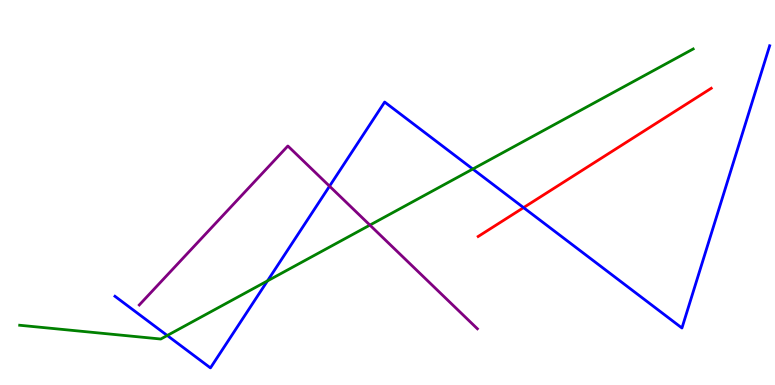[{'lines': ['blue', 'red'], 'intersections': [{'x': 6.76, 'y': 4.61}]}, {'lines': ['green', 'red'], 'intersections': []}, {'lines': ['purple', 'red'], 'intersections': []}, {'lines': ['blue', 'green'], 'intersections': [{'x': 2.16, 'y': 1.29}, {'x': 3.45, 'y': 2.7}, {'x': 6.1, 'y': 5.61}]}, {'lines': ['blue', 'purple'], 'intersections': [{'x': 4.25, 'y': 5.16}]}, {'lines': ['green', 'purple'], 'intersections': [{'x': 4.77, 'y': 4.15}]}]